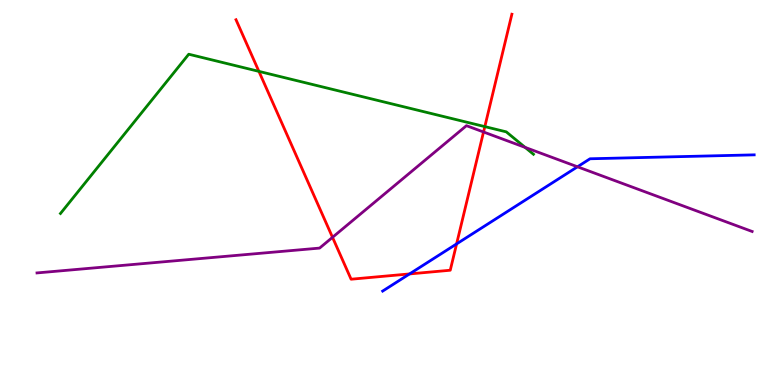[{'lines': ['blue', 'red'], 'intersections': [{'x': 5.28, 'y': 2.89}, {'x': 5.89, 'y': 3.66}]}, {'lines': ['green', 'red'], 'intersections': [{'x': 3.34, 'y': 8.15}, {'x': 6.26, 'y': 6.71}]}, {'lines': ['purple', 'red'], 'intersections': [{'x': 4.29, 'y': 3.84}, {'x': 6.24, 'y': 6.57}]}, {'lines': ['blue', 'green'], 'intersections': []}, {'lines': ['blue', 'purple'], 'intersections': [{'x': 7.45, 'y': 5.67}]}, {'lines': ['green', 'purple'], 'intersections': [{'x': 6.78, 'y': 6.17}]}]